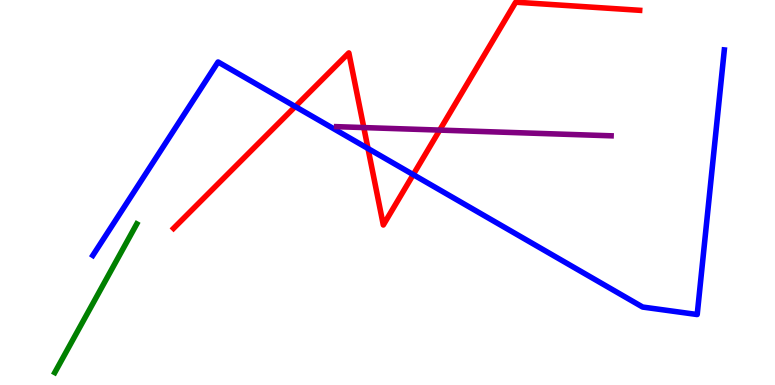[{'lines': ['blue', 'red'], 'intersections': [{'x': 3.81, 'y': 7.23}, {'x': 4.75, 'y': 6.14}, {'x': 5.33, 'y': 5.46}]}, {'lines': ['green', 'red'], 'intersections': []}, {'lines': ['purple', 'red'], 'intersections': [{'x': 4.69, 'y': 6.69}, {'x': 5.67, 'y': 6.62}]}, {'lines': ['blue', 'green'], 'intersections': []}, {'lines': ['blue', 'purple'], 'intersections': []}, {'lines': ['green', 'purple'], 'intersections': []}]